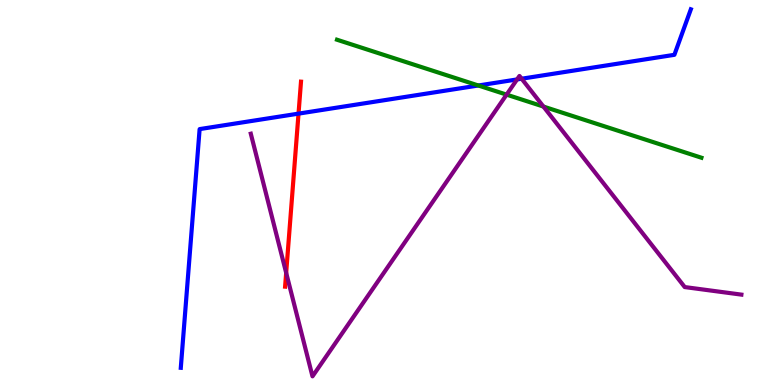[{'lines': ['blue', 'red'], 'intersections': [{'x': 3.85, 'y': 7.05}]}, {'lines': ['green', 'red'], 'intersections': []}, {'lines': ['purple', 'red'], 'intersections': [{'x': 3.69, 'y': 2.91}]}, {'lines': ['blue', 'green'], 'intersections': [{'x': 6.17, 'y': 7.78}]}, {'lines': ['blue', 'purple'], 'intersections': [{'x': 6.67, 'y': 7.94}, {'x': 6.73, 'y': 7.96}]}, {'lines': ['green', 'purple'], 'intersections': [{'x': 6.54, 'y': 7.54}, {'x': 7.01, 'y': 7.23}]}]